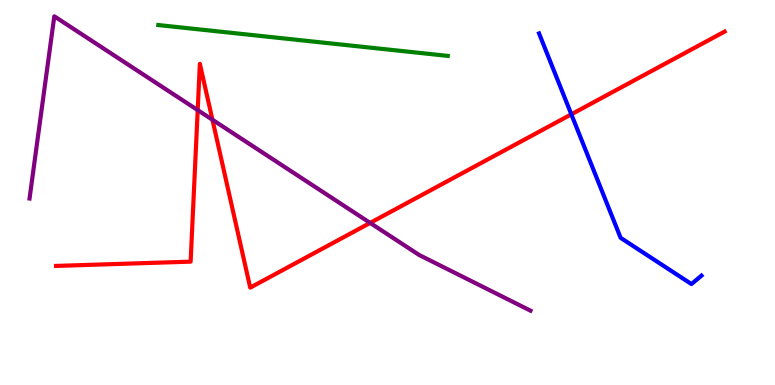[{'lines': ['blue', 'red'], 'intersections': [{'x': 7.37, 'y': 7.03}]}, {'lines': ['green', 'red'], 'intersections': []}, {'lines': ['purple', 'red'], 'intersections': [{'x': 2.55, 'y': 7.14}, {'x': 2.74, 'y': 6.89}, {'x': 4.78, 'y': 4.21}]}, {'lines': ['blue', 'green'], 'intersections': []}, {'lines': ['blue', 'purple'], 'intersections': []}, {'lines': ['green', 'purple'], 'intersections': []}]